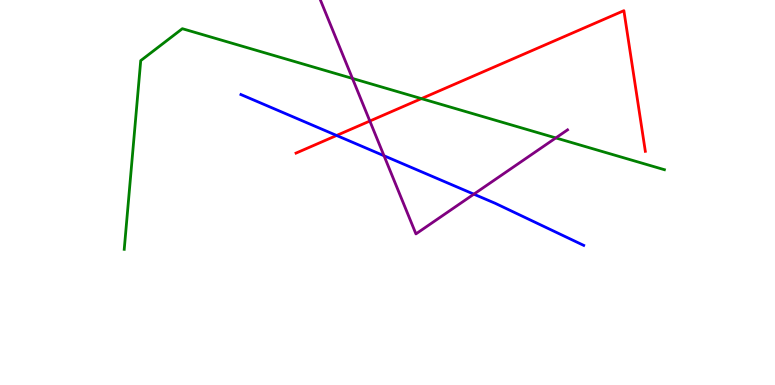[{'lines': ['blue', 'red'], 'intersections': [{'x': 4.34, 'y': 6.48}]}, {'lines': ['green', 'red'], 'intersections': [{'x': 5.44, 'y': 7.44}]}, {'lines': ['purple', 'red'], 'intersections': [{'x': 4.77, 'y': 6.86}]}, {'lines': ['blue', 'green'], 'intersections': []}, {'lines': ['blue', 'purple'], 'intersections': [{'x': 4.95, 'y': 5.95}, {'x': 6.11, 'y': 4.96}]}, {'lines': ['green', 'purple'], 'intersections': [{'x': 4.55, 'y': 7.96}, {'x': 7.17, 'y': 6.42}]}]